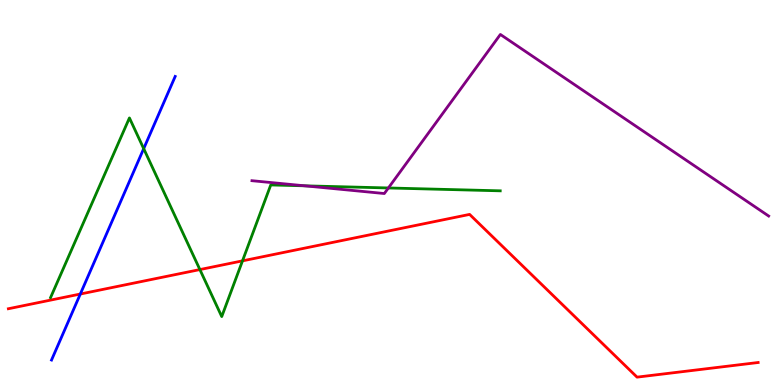[{'lines': ['blue', 'red'], 'intersections': [{'x': 1.04, 'y': 2.36}]}, {'lines': ['green', 'red'], 'intersections': [{'x': 2.58, 'y': 3.0}, {'x': 3.13, 'y': 3.22}]}, {'lines': ['purple', 'red'], 'intersections': []}, {'lines': ['blue', 'green'], 'intersections': [{'x': 1.85, 'y': 6.14}]}, {'lines': ['blue', 'purple'], 'intersections': []}, {'lines': ['green', 'purple'], 'intersections': [{'x': 3.93, 'y': 5.17}, {'x': 5.01, 'y': 5.12}]}]